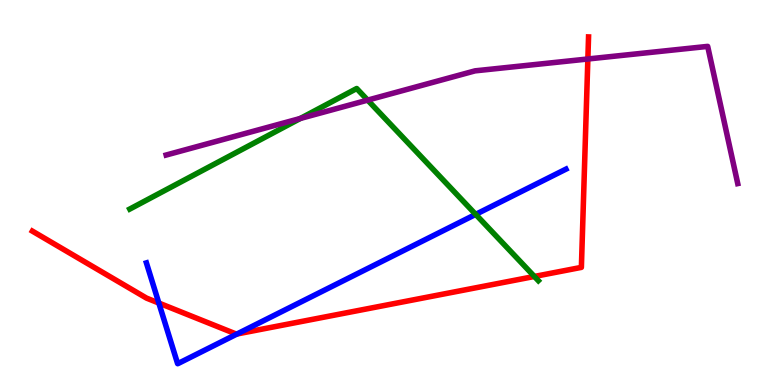[{'lines': ['blue', 'red'], 'intersections': [{'x': 2.05, 'y': 2.13}, {'x': 3.06, 'y': 1.33}]}, {'lines': ['green', 'red'], 'intersections': [{'x': 6.9, 'y': 2.82}]}, {'lines': ['purple', 'red'], 'intersections': [{'x': 7.59, 'y': 8.47}]}, {'lines': ['blue', 'green'], 'intersections': [{'x': 6.14, 'y': 4.43}]}, {'lines': ['blue', 'purple'], 'intersections': []}, {'lines': ['green', 'purple'], 'intersections': [{'x': 3.88, 'y': 6.92}, {'x': 4.74, 'y': 7.4}]}]